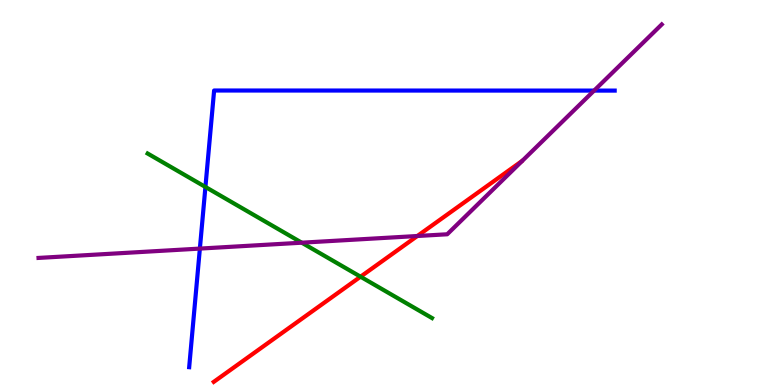[{'lines': ['blue', 'red'], 'intersections': []}, {'lines': ['green', 'red'], 'intersections': [{'x': 4.65, 'y': 2.81}]}, {'lines': ['purple', 'red'], 'intersections': [{'x': 5.38, 'y': 3.87}]}, {'lines': ['blue', 'green'], 'intersections': [{'x': 2.65, 'y': 5.14}]}, {'lines': ['blue', 'purple'], 'intersections': [{'x': 2.58, 'y': 3.54}, {'x': 7.67, 'y': 7.65}]}, {'lines': ['green', 'purple'], 'intersections': [{'x': 3.89, 'y': 3.7}]}]